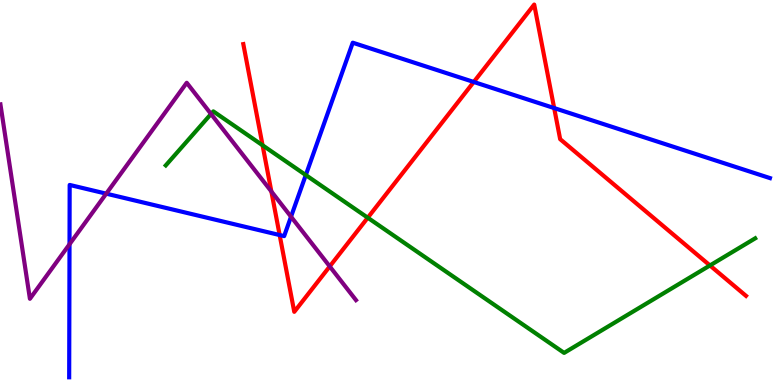[{'lines': ['blue', 'red'], 'intersections': [{'x': 3.61, 'y': 3.89}, {'x': 6.11, 'y': 7.87}, {'x': 7.15, 'y': 7.19}]}, {'lines': ['green', 'red'], 'intersections': [{'x': 3.39, 'y': 6.23}, {'x': 4.75, 'y': 4.35}, {'x': 9.16, 'y': 3.1}]}, {'lines': ['purple', 'red'], 'intersections': [{'x': 3.5, 'y': 5.03}, {'x': 4.25, 'y': 3.08}]}, {'lines': ['blue', 'green'], 'intersections': [{'x': 3.95, 'y': 5.45}]}, {'lines': ['blue', 'purple'], 'intersections': [{'x': 0.897, 'y': 3.66}, {'x': 1.37, 'y': 4.97}, {'x': 3.76, 'y': 4.37}]}, {'lines': ['green', 'purple'], 'intersections': [{'x': 2.72, 'y': 7.04}]}]